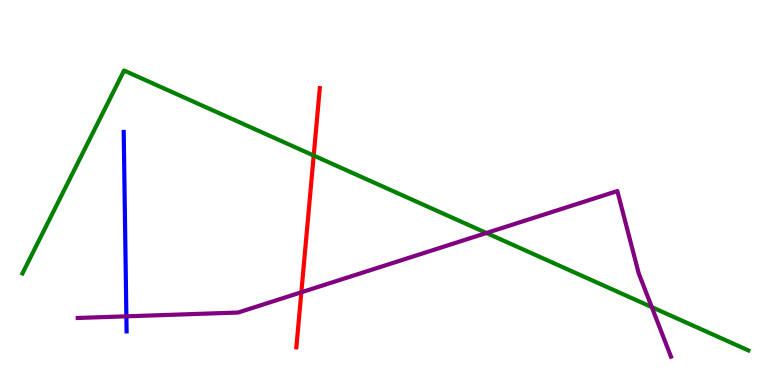[{'lines': ['blue', 'red'], 'intersections': []}, {'lines': ['green', 'red'], 'intersections': [{'x': 4.05, 'y': 5.96}]}, {'lines': ['purple', 'red'], 'intersections': [{'x': 3.89, 'y': 2.41}]}, {'lines': ['blue', 'green'], 'intersections': []}, {'lines': ['blue', 'purple'], 'intersections': [{'x': 1.63, 'y': 1.78}]}, {'lines': ['green', 'purple'], 'intersections': [{'x': 6.28, 'y': 3.95}, {'x': 8.41, 'y': 2.02}]}]